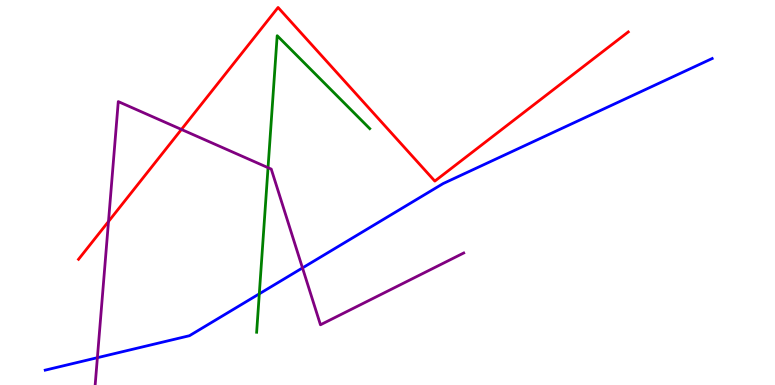[{'lines': ['blue', 'red'], 'intersections': []}, {'lines': ['green', 'red'], 'intersections': []}, {'lines': ['purple', 'red'], 'intersections': [{'x': 1.4, 'y': 4.25}, {'x': 2.34, 'y': 6.64}]}, {'lines': ['blue', 'green'], 'intersections': [{'x': 3.35, 'y': 2.37}]}, {'lines': ['blue', 'purple'], 'intersections': [{'x': 1.26, 'y': 0.709}, {'x': 3.9, 'y': 3.04}]}, {'lines': ['green', 'purple'], 'intersections': [{'x': 3.46, 'y': 5.64}]}]